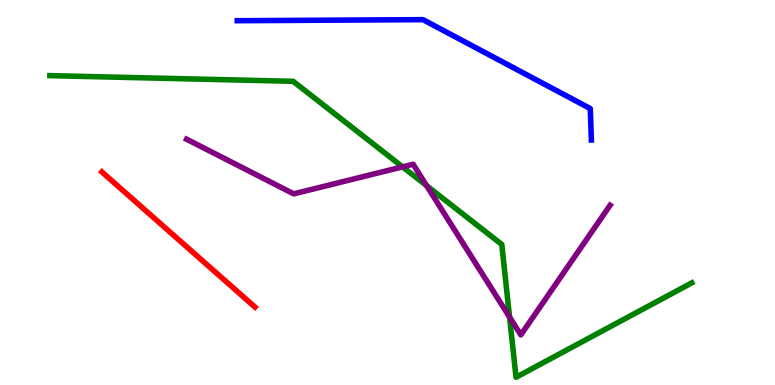[{'lines': ['blue', 'red'], 'intersections': []}, {'lines': ['green', 'red'], 'intersections': []}, {'lines': ['purple', 'red'], 'intersections': []}, {'lines': ['blue', 'green'], 'intersections': []}, {'lines': ['blue', 'purple'], 'intersections': []}, {'lines': ['green', 'purple'], 'intersections': [{'x': 5.19, 'y': 5.67}, {'x': 5.51, 'y': 5.18}, {'x': 6.58, 'y': 1.76}]}]